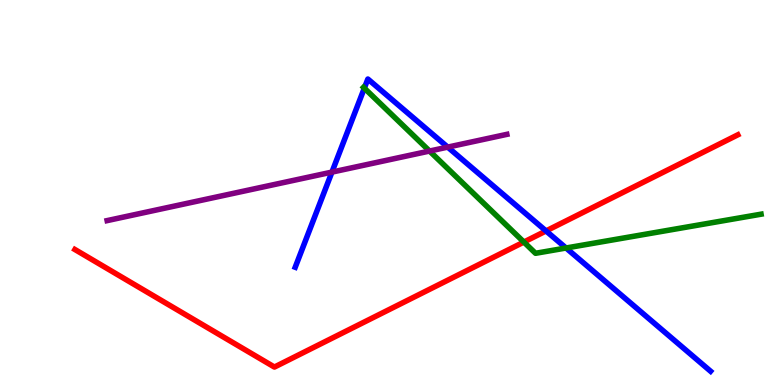[{'lines': ['blue', 'red'], 'intersections': [{'x': 7.05, 'y': 4.0}]}, {'lines': ['green', 'red'], 'intersections': [{'x': 6.76, 'y': 3.71}]}, {'lines': ['purple', 'red'], 'intersections': []}, {'lines': ['blue', 'green'], 'intersections': [{'x': 4.7, 'y': 7.71}, {'x': 7.3, 'y': 3.56}]}, {'lines': ['blue', 'purple'], 'intersections': [{'x': 4.28, 'y': 5.53}, {'x': 5.78, 'y': 6.18}]}, {'lines': ['green', 'purple'], 'intersections': [{'x': 5.54, 'y': 6.08}]}]